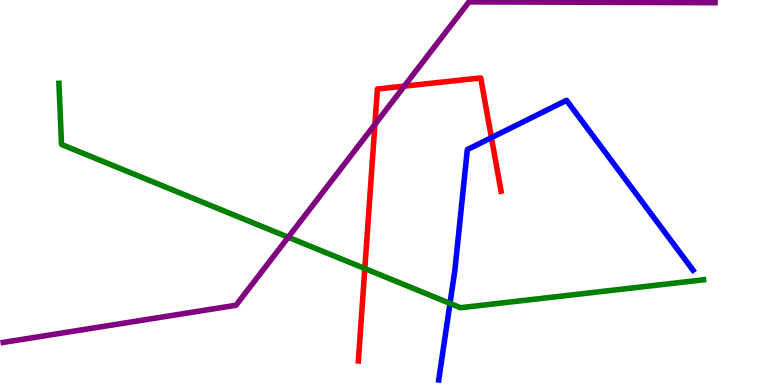[{'lines': ['blue', 'red'], 'intersections': [{'x': 6.34, 'y': 6.43}]}, {'lines': ['green', 'red'], 'intersections': [{'x': 4.71, 'y': 3.02}]}, {'lines': ['purple', 'red'], 'intersections': [{'x': 4.84, 'y': 6.77}, {'x': 5.22, 'y': 7.76}]}, {'lines': ['blue', 'green'], 'intersections': [{'x': 5.81, 'y': 2.12}]}, {'lines': ['blue', 'purple'], 'intersections': []}, {'lines': ['green', 'purple'], 'intersections': [{'x': 3.72, 'y': 3.84}]}]